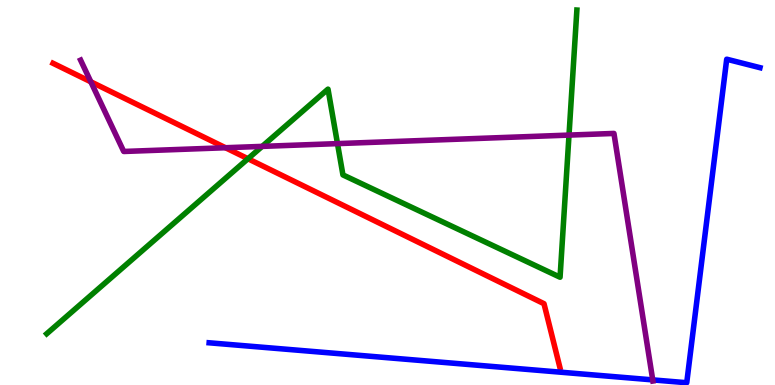[{'lines': ['blue', 'red'], 'intersections': []}, {'lines': ['green', 'red'], 'intersections': [{'x': 3.2, 'y': 5.88}]}, {'lines': ['purple', 'red'], 'intersections': [{'x': 1.17, 'y': 7.88}, {'x': 2.91, 'y': 6.16}]}, {'lines': ['blue', 'green'], 'intersections': []}, {'lines': ['blue', 'purple'], 'intersections': [{'x': 8.42, 'y': 0.133}]}, {'lines': ['green', 'purple'], 'intersections': [{'x': 3.38, 'y': 6.2}, {'x': 4.35, 'y': 6.27}, {'x': 7.34, 'y': 6.49}]}]